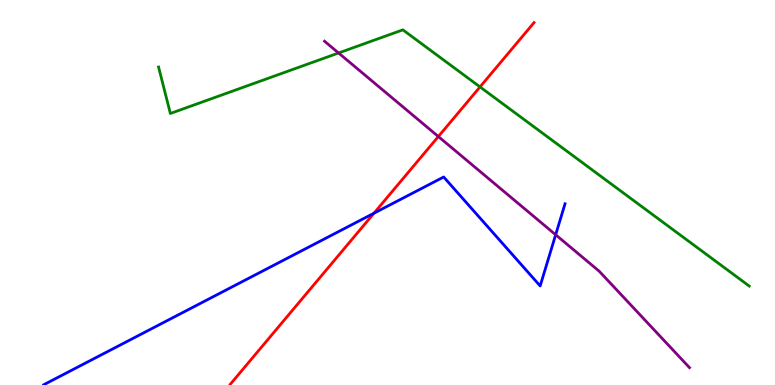[{'lines': ['blue', 'red'], 'intersections': [{'x': 4.83, 'y': 4.46}]}, {'lines': ['green', 'red'], 'intersections': [{'x': 6.19, 'y': 7.74}]}, {'lines': ['purple', 'red'], 'intersections': [{'x': 5.66, 'y': 6.45}]}, {'lines': ['blue', 'green'], 'intersections': []}, {'lines': ['blue', 'purple'], 'intersections': [{'x': 7.17, 'y': 3.9}]}, {'lines': ['green', 'purple'], 'intersections': [{'x': 4.37, 'y': 8.62}]}]